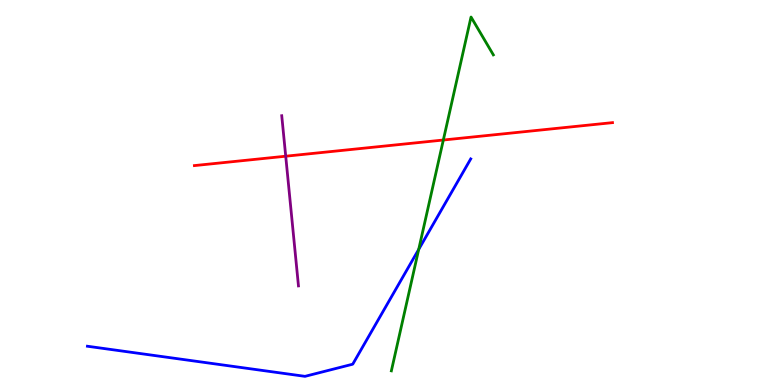[{'lines': ['blue', 'red'], 'intersections': []}, {'lines': ['green', 'red'], 'intersections': [{'x': 5.72, 'y': 6.36}]}, {'lines': ['purple', 'red'], 'intersections': [{'x': 3.69, 'y': 5.94}]}, {'lines': ['blue', 'green'], 'intersections': [{'x': 5.4, 'y': 3.52}]}, {'lines': ['blue', 'purple'], 'intersections': []}, {'lines': ['green', 'purple'], 'intersections': []}]